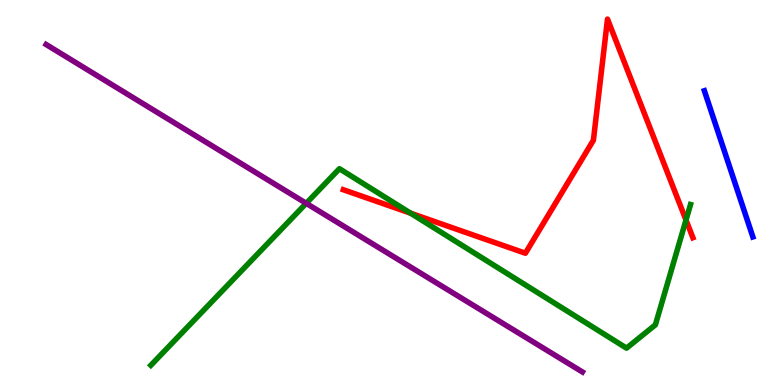[{'lines': ['blue', 'red'], 'intersections': []}, {'lines': ['green', 'red'], 'intersections': [{'x': 5.3, 'y': 4.46}, {'x': 8.85, 'y': 4.28}]}, {'lines': ['purple', 'red'], 'intersections': []}, {'lines': ['blue', 'green'], 'intersections': []}, {'lines': ['blue', 'purple'], 'intersections': []}, {'lines': ['green', 'purple'], 'intersections': [{'x': 3.95, 'y': 4.72}]}]